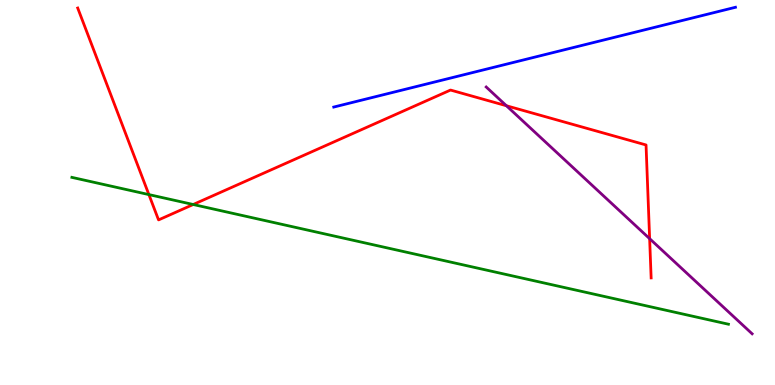[{'lines': ['blue', 'red'], 'intersections': []}, {'lines': ['green', 'red'], 'intersections': [{'x': 1.92, 'y': 4.95}, {'x': 2.49, 'y': 4.69}]}, {'lines': ['purple', 'red'], 'intersections': [{'x': 6.53, 'y': 7.25}, {'x': 8.38, 'y': 3.8}]}, {'lines': ['blue', 'green'], 'intersections': []}, {'lines': ['blue', 'purple'], 'intersections': []}, {'lines': ['green', 'purple'], 'intersections': []}]